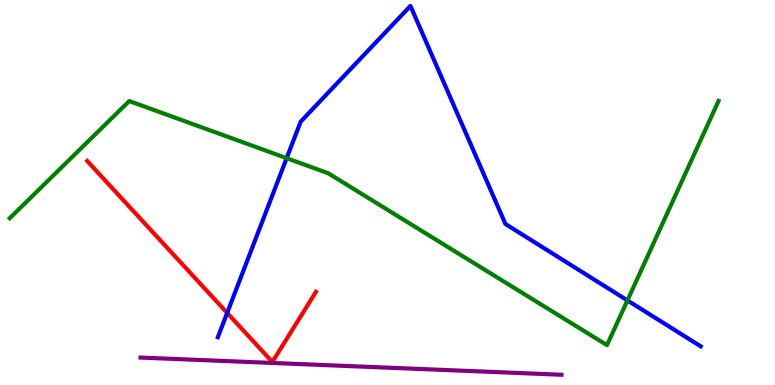[{'lines': ['blue', 'red'], 'intersections': [{'x': 2.93, 'y': 1.87}]}, {'lines': ['green', 'red'], 'intersections': []}, {'lines': ['purple', 'red'], 'intersections': []}, {'lines': ['blue', 'green'], 'intersections': [{'x': 3.7, 'y': 5.89}, {'x': 8.1, 'y': 2.2}]}, {'lines': ['blue', 'purple'], 'intersections': []}, {'lines': ['green', 'purple'], 'intersections': []}]